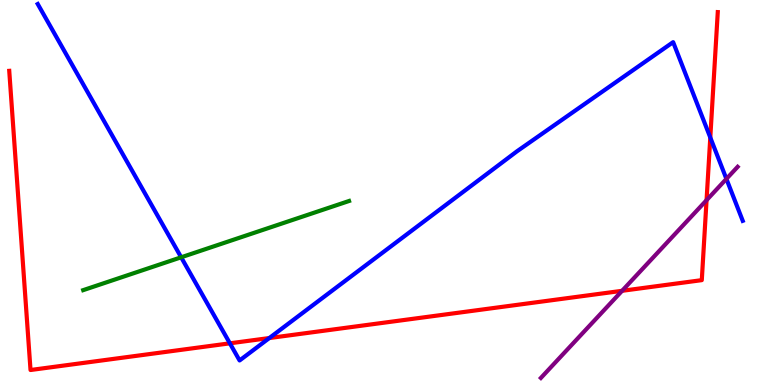[{'lines': ['blue', 'red'], 'intersections': [{'x': 2.97, 'y': 1.08}, {'x': 3.48, 'y': 1.22}, {'x': 9.17, 'y': 6.43}]}, {'lines': ['green', 'red'], 'intersections': []}, {'lines': ['purple', 'red'], 'intersections': [{'x': 8.03, 'y': 2.45}, {'x': 9.12, 'y': 4.8}]}, {'lines': ['blue', 'green'], 'intersections': [{'x': 2.34, 'y': 3.32}]}, {'lines': ['blue', 'purple'], 'intersections': [{'x': 9.37, 'y': 5.35}]}, {'lines': ['green', 'purple'], 'intersections': []}]